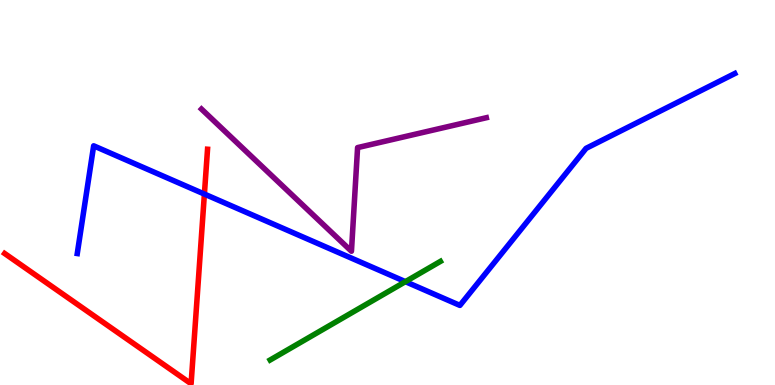[{'lines': ['blue', 'red'], 'intersections': [{'x': 2.64, 'y': 4.96}]}, {'lines': ['green', 'red'], 'intersections': []}, {'lines': ['purple', 'red'], 'intersections': []}, {'lines': ['blue', 'green'], 'intersections': [{'x': 5.23, 'y': 2.68}]}, {'lines': ['blue', 'purple'], 'intersections': []}, {'lines': ['green', 'purple'], 'intersections': []}]